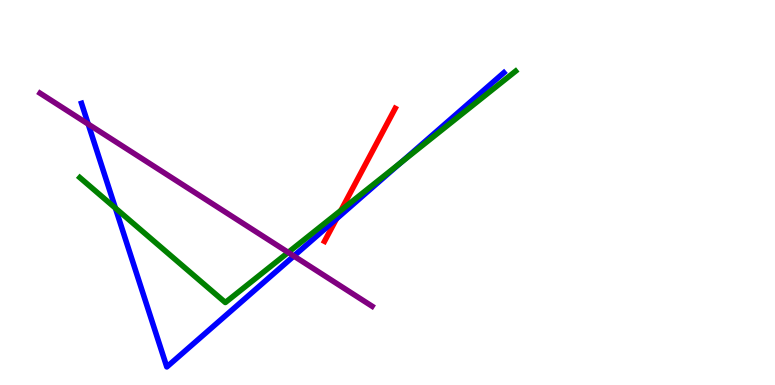[{'lines': ['blue', 'red'], 'intersections': [{'x': 4.34, 'y': 4.32}]}, {'lines': ['green', 'red'], 'intersections': [{'x': 4.4, 'y': 4.54}]}, {'lines': ['purple', 'red'], 'intersections': []}, {'lines': ['blue', 'green'], 'intersections': [{'x': 1.49, 'y': 4.59}, {'x': 5.17, 'y': 5.78}]}, {'lines': ['blue', 'purple'], 'intersections': [{'x': 1.14, 'y': 6.78}, {'x': 3.79, 'y': 3.35}]}, {'lines': ['green', 'purple'], 'intersections': [{'x': 3.72, 'y': 3.44}]}]